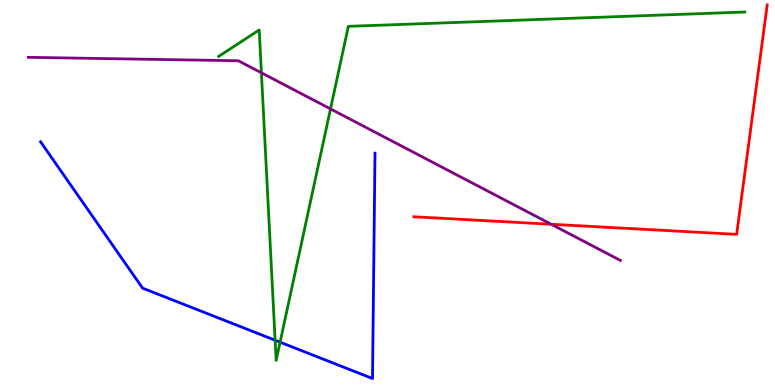[{'lines': ['blue', 'red'], 'intersections': []}, {'lines': ['green', 'red'], 'intersections': []}, {'lines': ['purple', 'red'], 'intersections': [{'x': 7.11, 'y': 4.18}]}, {'lines': ['blue', 'green'], 'intersections': [{'x': 3.55, 'y': 1.16}, {'x': 3.61, 'y': 1.11}]}, {'lines': ['blue', 'purple'], 'intersections': []}, {'lines': ['green', 'purple'], 'intersections': [{'x': 3.37, 'y': 8.11}, {'x': 4.26, 'y': 7.17}]}]